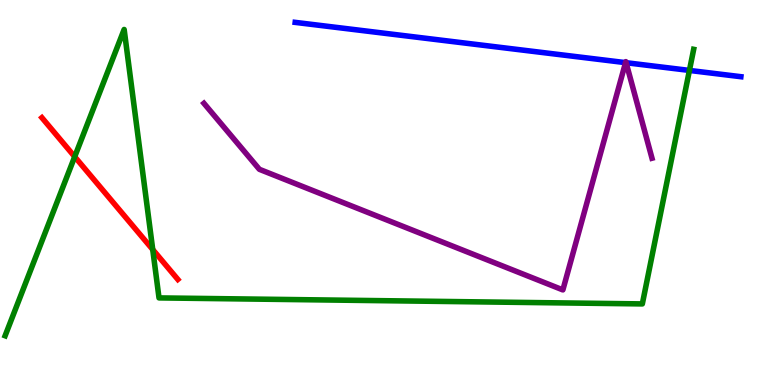[{'lines': ['blue', 'red'], 'intersections': []}, {'lines': ['green', 'red'], 'intersections': [{'x': 0.964, 'y': 5.93}, {'x': 1.97, 'y': 3.52}]}, {'lines': ['purple', 'red'], 'intersections': []}, {'lines': ['blue', 'green'], 'intersections': [{'x': 8.9, 'y': 8.17}]}, {'lines': ['blue', 'purple'], 'intersections': [{'x': 8.07, 'y': 8.37}, {'x': 8.08, 'y': 8.37}]}, {'lines': ['green', 'purple'], 'intersections': []}]